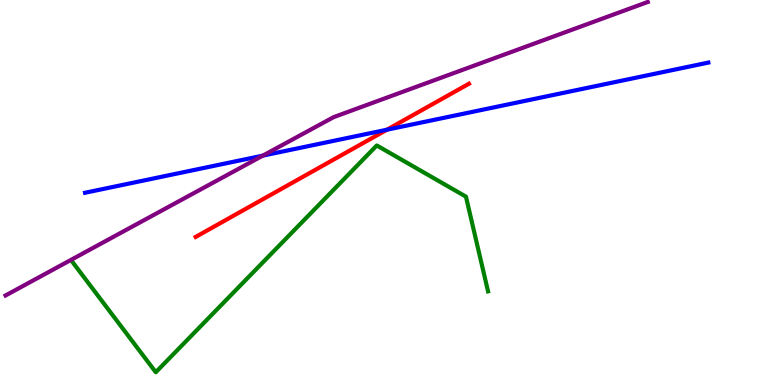[{'lines': ['blue', 'red'], 'intersections': [{'x': 4.99, 'y': 6.63}]}, {'lines': ['green', 'red'], 'intersections': []}, {'lines': ['purple', 'red'], 'intersections': []}, {'lines': ['blue', 'green'], 'intersections': []}, {'lines': ['blue', 'purple'], 'intersections': [{'x': 3.39, 'y': 5.96}]}, {'lines': ['green', 'purple'], 'intersections': []}]